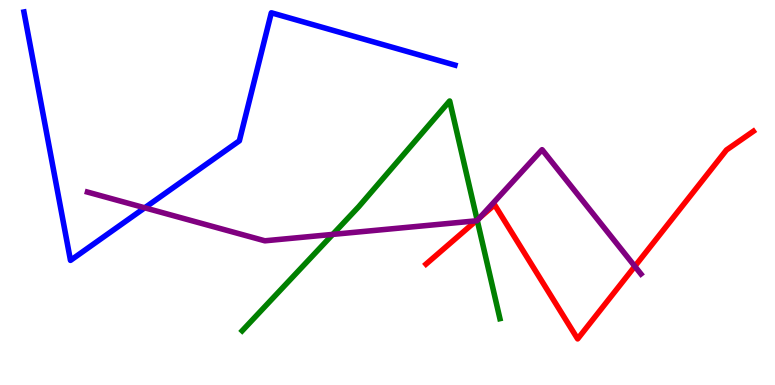[{'lines': ['blue', 'red'], 'intersections': []}, {'lines': ['green', 'red'], 'intersections': [{'x': 6.16, 'y': 4.29}]}, {'lines': ['purple', 'red'], 'intersections': [{'x': 6.14, 'y': 4.26}, {'x': 6.19, 'y': 4.35}, {'x': 8.19, 'y': 3.08}]}, {'lines': ['blue', 'green'], 'intersections': []}, {'lines': ['blue', 'purple'], 'intersections': [{'x': 1.87, 'y': 4.6}]}, {'lines': ['green', 'purple'], 'intersections': [{'x': 4.29, 'y': 3.91}, {'x': 6.16, 'y': 4.27}]}]